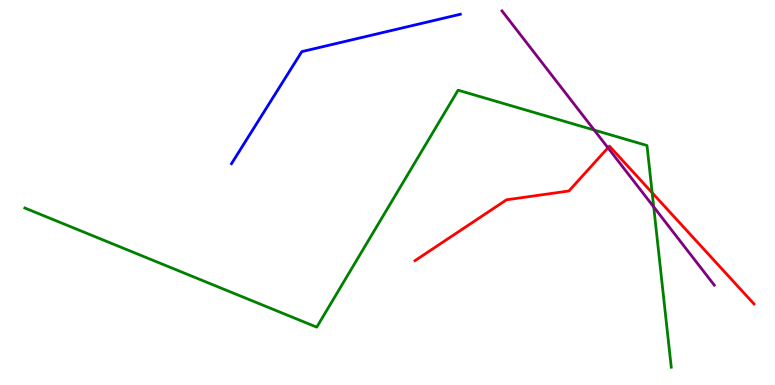[{'lines': ['blue', 'red'], 'intersections': []}, {'lines': ['green', 'red'], 'intersections': [{'x': 8.42, 'y': 4.99}]}, {'lines': ['purple', 'red'], 'intersections': [{'x': 7.84, 'y': 6.16}]}, {'lines': ['blue', 'green'], 'intersections': []}, {'lines': ['blue', 'purple'], 'intersections': []}, {'lines': ['green', 'purple'], 'intersections': [{'x': 7.67, 'y': 6.62}, {'x': 8.44, 'y': 4.63}]}]